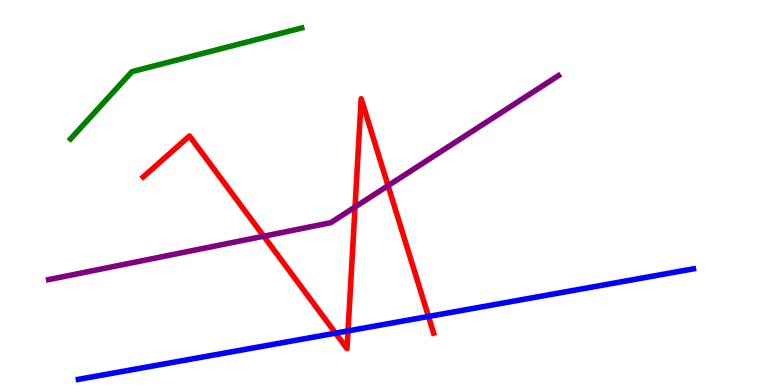[{'lines': ['blue', 'red'], 'intersections': [{'x': 4.33, 'y': 1.35}, {'x': 4.49, 'y': 1.4}, {'x': 5.53, 'y': 1.78}]}, {'lines': ['green', 'red'], 'intersections': []}, {'lines': ['purple', 'red'], 'intersections': [{'x': 3.4, 'y': 3.86}, {'x': 4.58, 'y': 4.62}, {'x': 5.01, 'y': 5.18}]}, {'lines': ['blue', 'green'], 'intersections': []}, {'lines': ['blue', 'purple'], 'intersections': []}, {'lines': ['green', 'purple'], 'intersections': []}]